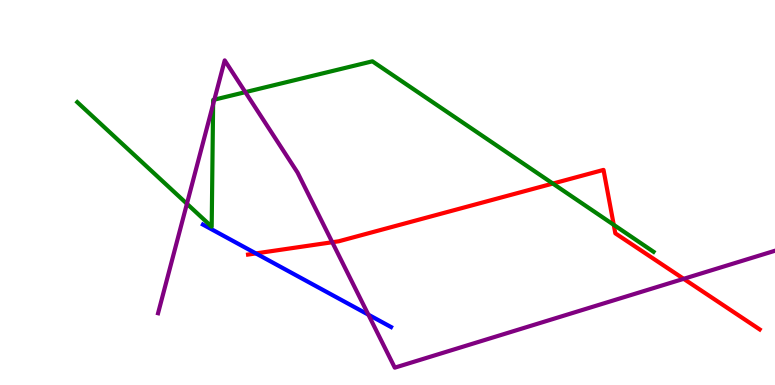[{'lines': ['blue', 'red'], 'intersections': [{'x': 3.3, 'y': 3.42}]}, {'lines': ['green', 'red'], 'intersections': [{'x': 7.13, 'y': 5.23}, {'x': 7.92, 'y': 4.16}]}, {'lines': ['purple', 'red'], 'intersections': [{'x': 4.29, 'y': 3.71}, {'x': 8.82, 'y': 2.76}]}, {'lines': ['blue', 'green'], 'intersections': []}, {'lines': ['blue', 'purple'], 'intersections': [{'x': 4.75, 'y': 1.83}]}, {'lines': ['green', 'purple'], 'intersections': [{'x': 2.41, 'y': 4.71}, {'x': 2.75, 'y': 7.29}, {'x': 2.77, 'y': 7.41}, {'x': 3.17, 'y': 7.61}]}]